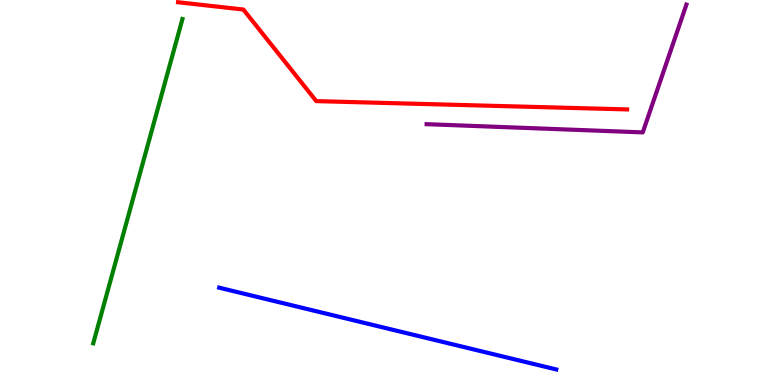[{'lines': ['blue', 'red'], 'intersections': []}, {'lines': ['green', 'red'], 'intersections': []}, {'lines': ['purple', 'red'], 'intersections': []}, {'lines': ['blue', 'green'], 'intersections': []}, {'lines': ['blue', 'purple'], 'intersections': []}, {'lines': ['green', 'purple'], 'intersections': []}]